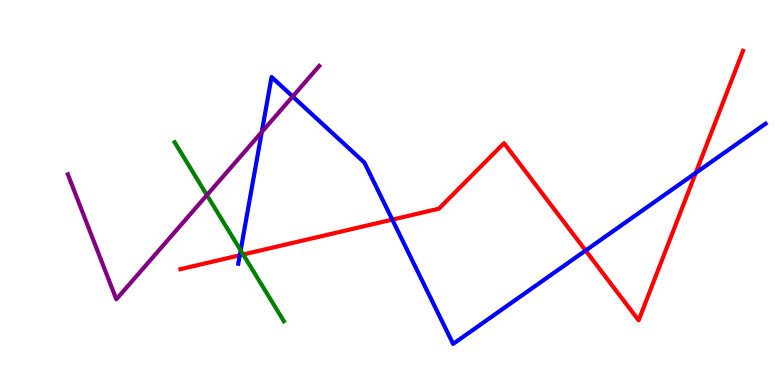[{'lines': ['blue', 'red'], 'intersections': [{'x': 3.09, 'y': 3.37}, {'x': 5.06, 'y': 4.3}, {'x': 7.56, 'y': 3.49}, {'x': 8.98, 'y': 5.51}]}, {'lines': ['green', 'red'], 'intersections': [{'x': 3.14, 'y': 3.39}]}, {'lines': ['purple', 'red'], 'intersections': []}, {'lines': ['blue', 'green'], 'intersections': [{'x': 3.11, 'y': 3.5}]}, {'lines': ['blue', 'purple'], 'intersections': [{'x': 3.38, 'y': 6.57}, {'x': 3.78, 'y': 7.49}]}, {'lines': ['green', 'purple'], 'intersections': [{'x': 2.67, 'y': 4.93}]}]